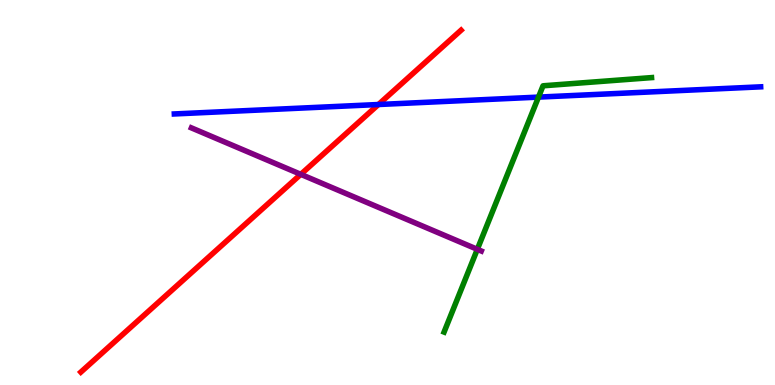[{'lines': ['blue', 'red'], 'intersections': [{'x': 4.88, 'y': 7.29}]}, {'lines': ['green', 'red'], 'intersections': []}, {'lines': ['purple', 'red'], 'intersections': [{'x': 3.88, 'y': 5.47}]}, {'lines': ['blue', 'green'], 'intersections': [{'x': 6.95, 'y': 7.48}]}, {'lines': ['blue', 'purple'], 'intersections': []}, {'lines': ['green', 'purple'], 'intersections': [{'x': 6.16, 'y': 3.52}]}]